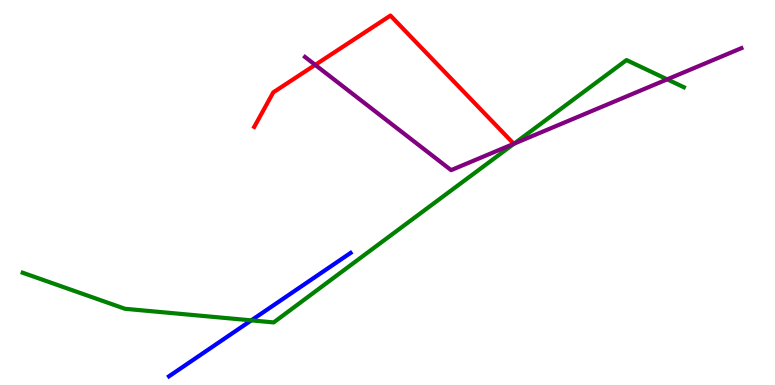[{'lines': ['blue', 'red'], 'intersections': []}, {'lines': ['green', 'red'], 'intersections': []}, {'lines': ['purple', 'red'], 'intersections': [{'x': 4.07, 'y': 8.31}]}, {'lines': ['blue', 'green'], 'intersections': [{'x': 3.24, 'y': 1.68}]}, {'lines': ['blue', 'purple'], 'intersections': []}, {'lines': ['green', 'purple'], 'intersections': [{'x': 6.63, 'y': 6.27}, {'x': 8.61, 'y': 7.94}]}]